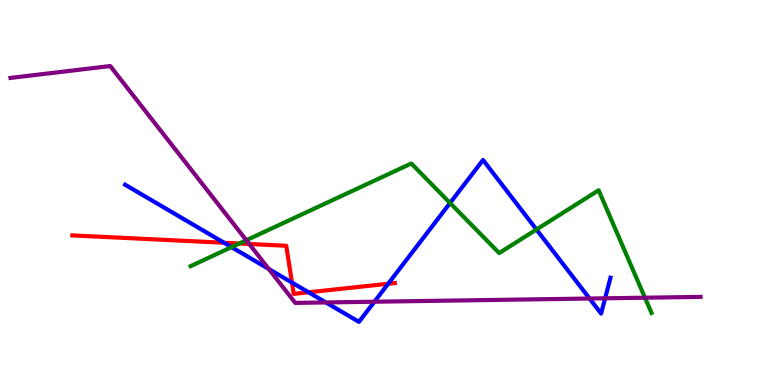[{'lines': ['blue', 'red'], 'intersections': [{'x': 2.89, 'y': 3.69}, {'x': 3.77, 'y': 2.66}, {'x': 3.98, 'y': 2.41}, {'x': 5.01, 'y': 2.63}]}, {'lines': ['green', 'red'], 'intersections': [{'x': 3.09, 'y': 3.68}]}, {'lines': ['purple', 'red'], 'intersections': [{'x': 3.22, 'y': 3.66}]}, {'lines': ['blue', 'green'], 'intersections': [{'x': 2.99, 'y': 3.58}, {'x': 5.81, 'y': 4.73}, {'x': 6.92, 'y': 4.04}]}, {'lines': ['blue', 'purple'], 'intersections': [{'x': 3.47, 'y': 3.01}, {'x': 4.2, 'y': 2.14}, {'x': 4.83, 'y': 2.16}, {'x': 7.61, 'y': 2.25}, {'x': 7.81, 'y': 2.25}]}, {'lines': ['green', 'purple'], 'intersections': [{'x': 3.18, 'y': 3.76}, {'x': 8.32, 'y': 2.27}]}]